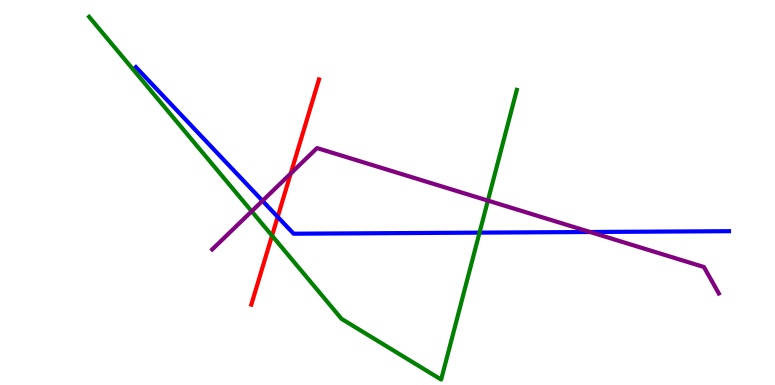[{'lines': ['blue', 'red'], 'intersections': [{'x': 3.58, 'y': 4.37}]}, {'lines': ['green', 'red'], 'intersections': [{'x': 3.51, 'y': 3.88}]}, {'lines': ['purple', 'red'], 'intersections': [{'x': 3.75, 'y': 5.49}]}, {'lines': ['blue', 'green'], 'intersections': [{'x': 6.19, 'y': 3.96}]}, {'lines': ['blue', 'purple'], 'intersections': [{'x': 3.39, 'y': 4.78}, {'x': 7.61, 'y': 3.97}]}, {'lines': ['green', 'purple'], 'intersections': [{'x': 3.25, 'y': 4.51}, {'x': 6.3, 'y': 4.79}]}]